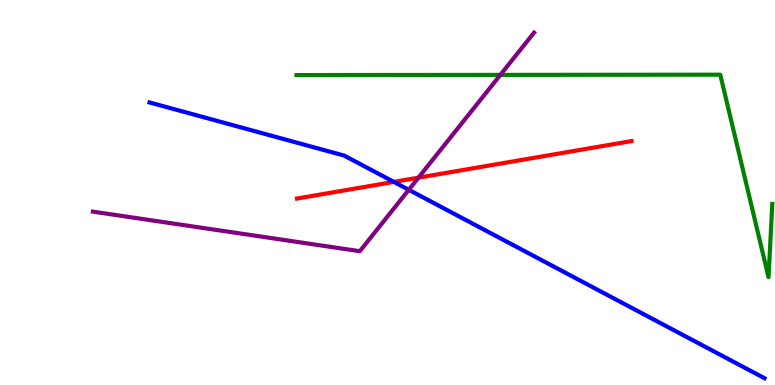[{'lines': ['blue', 'red'], 'intersections': [{'x': 5.08, 'y': 5.28}]}, {'lines': ['green', 'red'], 'intersections': []}, {'lines': ['purple', 'red'], 'intersections': [{'x': 5.4, 'y': 5.39}]}, {'lines': ['blue', 'green'], 'intersections': []}, {'lines': ['blue', 'purple'], 'intersections': [{'x': 5.27, 'y': 5.07}]}, {'lines': ['green', 'purple'], 'intersections': [{'x': 6.46, 'y': 8.05}]}]